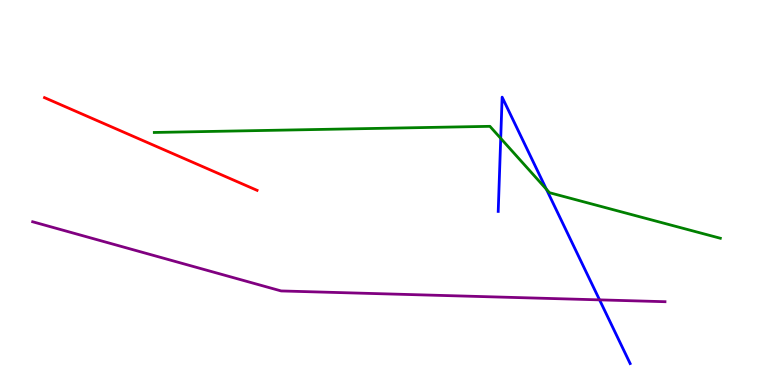[{'lines': ['blue', 'red'], 'intersections': []}, {'lines': ['green', 'red'], 'intersections': []}, {'lines': ['purple', 'red'], 'intersections': []}, {'lines': ['blue', 'green'], 'intersections': [{'x': 6.46, 'y': 6.41}, {'x': 7.05, 'y': 5.08}]}, {'lines': ['blue', 'purple'], 'intersections': [{'x': 7.74, 'y': 2.21}]}, {'lines': ['green', 'purple'], 'intersections': []}]